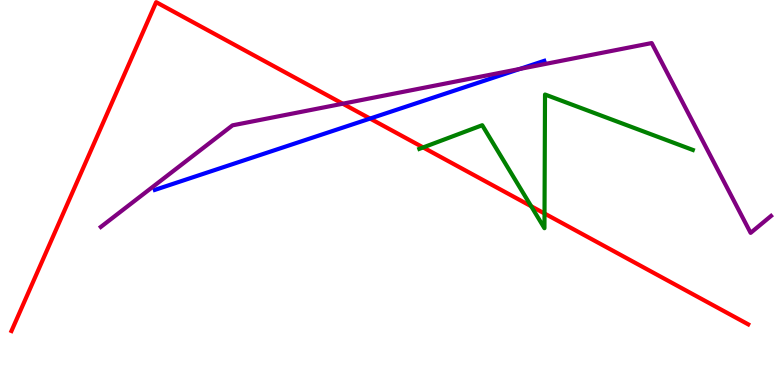[{'lines': ['blue', 'red'], 'intersections': [{'x': 4.78, 'y': 6.92}]}, {'lines': ['green', 'red'], 'intersections': [{'x': 5.46, 'y': 6.17}, {'x': 6.85, 'y': 4.64}, {'x': 7.03, 'y': 4.45}]}, {'lines': ['purple', 'red'], 'intersections': [{'x': 4.42, 'y': 7.31}]}, {'lines': ['blue', 'green'], 'intersections': []}, {'lines': ['blue', 'purple'], 'intersections': [{'x': 6.71, 'y': 8.21}]}, {'lines': ['green', 'purple'], 'intersections': []}]